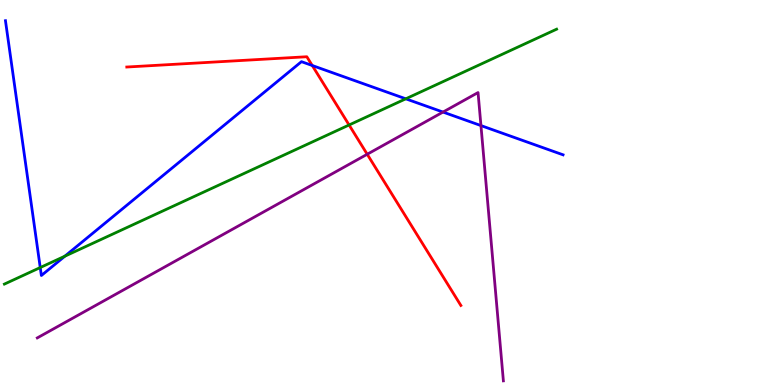[{'lines': ['blue', 'red'], 'intersections': [{'x': 4.03, 'y': 8.3}]}, {'lines': ['green', 'red'], 'intersections': [{'x': 4.5, 'y': 6.75}]}, {'lines': ['purple', 'red'], 'intersections': [{'x': 4.74, 'y': 5.99}]}, {'lines': ['blue', 'green'], 'intersections': [{'x': 0.519, 'y': 3.05}, {'x': 0.837, 'y': 3.35}, {'x': 5.24, 'y': 7.43}]}, {'lines': ['blue', 'purple'], 'intersections': [{'x': 5.72, 'y': 7.09}, {'x': 6.21, 'y': 6.74}]}, {'lines': ['green', 'purple'], 'intersections': []}]